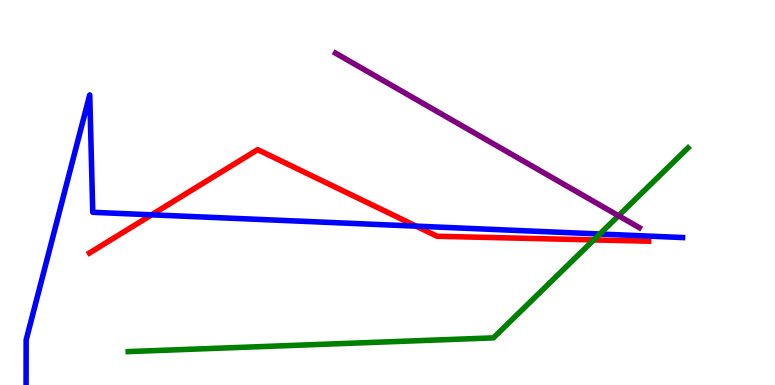[{'lines': ['blue', 'red'], 'intersections': [{'x': 1.96, 'y': 4.42}, {'x': 5.37, 'y': 4.13}]}, {'lines': ['green', 'red'], 'intersections': [{'x': 7.66, 'y': 3.77}]}, {'lines': ['purple', 'red'], 'intersections': []}, {'lines': ['blue', 'green'], 'intersections': [{'x': 7.74, 'y': 3.92}]}, {'lines': ['blue', 'purple'], 'intersections': []}, {'lines': ['green', 'purple'], 'intersections': [{'x': 7.98, 'y': 4.4}]}]